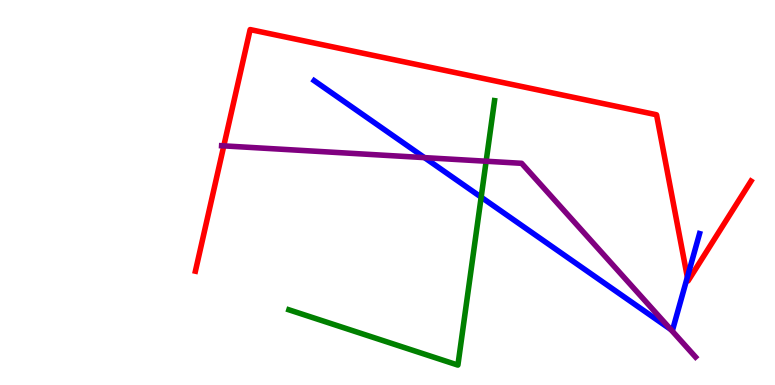[{'lines': ['blue', 'red'], 'intersections': [{'x': 8.87, 'y': 2.8}]}, {'lines': ['green', 'red'], 'intersections': []}, {'lines': ['purple', 'red'], 'intersections': [{'x': 2.89, 'y': 6.21}]}, {'lines': ['blue', 'green'], 'intersections': [{'x': 6.21, 'y': 4.88}]}, {'lines': ['blue', 'purple'], 'intersections': [{'x': 5.48, 'y': 5.91}, {'x': 8.66, 'y': 1.44}]}, {'lines': ['green', 'purple'], 'intersections': [{'x': 6.27, 'y': 5.81}]}]